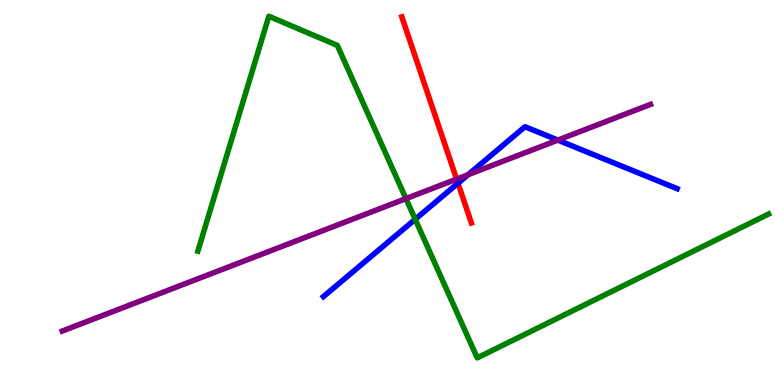[{'lines': ['blue', 'red'], 'intersections': [{'x': 5.91, 'y': 5.24}]}, {'lines': ['green', 'red'], 'intersections': []}, {'lines': ['purple', 'red'], 'intersections': [{'x': 5.89, 'y': 5.35}]}, {'lines': ['blue', 'green'], 'intersections': [{'x': 5.36, 'y': 4.3}]}, {'lines': ['blue', 'purple'], 'intersections': [{'x': 6.04, 'y': 5.46}, {'x': 7.2, 'y': 6.36}]}, {'lines': ['green', 'purple'], 'intersections': [{'x': 5.24, 'y': 4.84}]}]